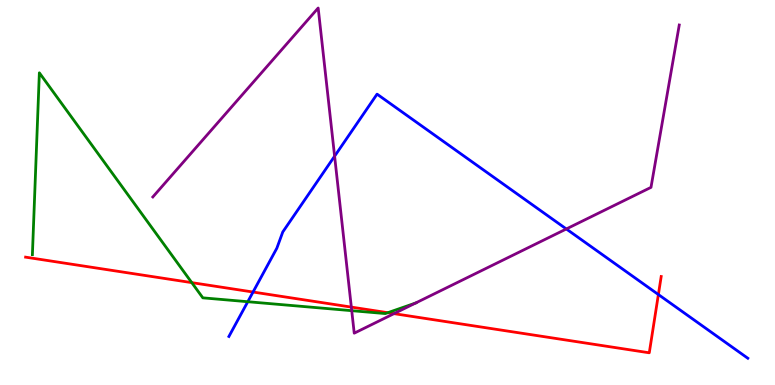[{'lines': ['blue', 'red'], 'intersections': [{'x': 3.27, 'y': 2.41}, {'x': 8.5, 'y': 2.35}]}, {'lines': ['green', 'red'], 'intersections': [{'x': 2.47, 'y': 2.66}, {'x': 5.0, 'y': 1.88}]}, {'lines': ['purple', 'red'], 'intersections': [{'x': 4.53, 'y': 2.02}, {'x': 5.08, 'y': 1.85}]}, {'lines': ['blue', 'green'], 'intersections': [{'x': 3.2, 'y': 2.16}]}, {'lines': ['blue', 'purple'], 'intersections': [{'x': 4.32, 'y': 5.94}, {'x': 7.31, 'y': 4.05}]}, {'lines': ['green', 'purple'], 'intersections': [{'x': 4.54, 'y': 1.93}, {'x': 5.36, 'y': 2.13}]}]